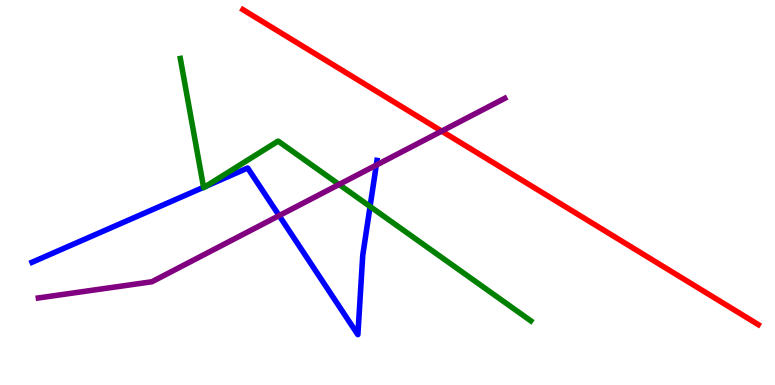[{'lines': ['blue', 'red'], 'intersections': []}, {'lines': ['green', 'red'], 'intersections': []}, {'lines': ['purple', 'red'], 'intersections': [{'x': 5.7, 'y': 6.59}]}, {'lines': ['blue', 'green'], 'intersections': [{'x': 2.63, 'y': 5.14}, {'x': 2.65, 'y': 5.16}, {'x': 4.78, 'y': 4.64}]}, {'lines': ['blue', 'purple'], 'intersections': [{'x': 3.6, 'y': 4.4}, {'x': 4.86, 'y': 5.71}]}, {'lines': ['green', 'purple'], 'intersections': [{'x': 4.38, 'y': 5.21}]}]